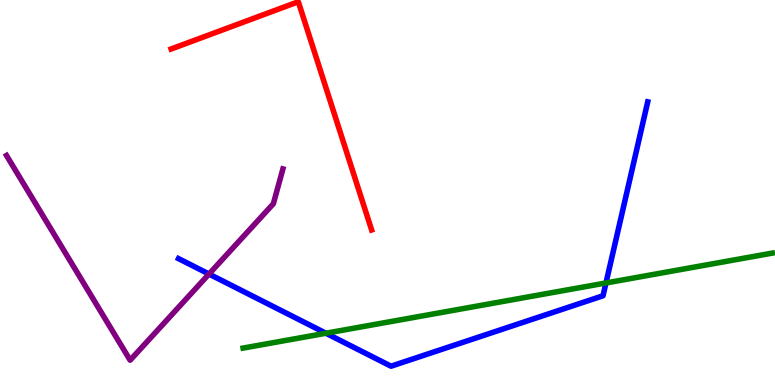[{'lines': ['blue', 'red'], 'intersections': []}, {'lines': ['green', 'red'], 'intersections': []}, {'lines': ['purple', 'red'], 'intersections': []}, {'lines': ['blue', 'green'], 'intersections': [{'x': 4.21, 'y': 1.34}, {'x': 7.82, 'y': 2.65}]}, {'lines': ['blue', 'purple'], 'intersections': [{'x': 2.7, 'y': 2.88}]}, {'lines': ['green', 'purple'], 'intersections': []}]